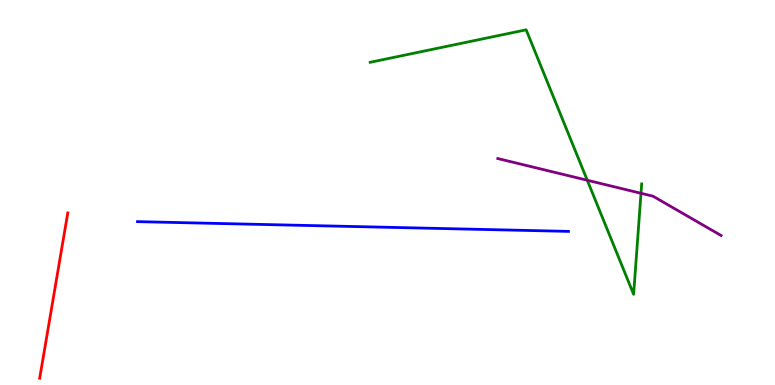[{'lines': ['blue', 'red'], 'intersections': []}, {'lines': ['green', 'red'], 'intersections': []}, {'lines': ['purple', 'red'], 'intersections': []}, {'lines': ['blue', 'green'], 'intersections': []}, {'lines': ['blue', 'purple'], 'intersections': []}, {'lines': ['green', 'purple'], 'intersections': [{'x': 7.58, 'y': 5.32}, {'x': 8.27, 'y': 4.98}]}]